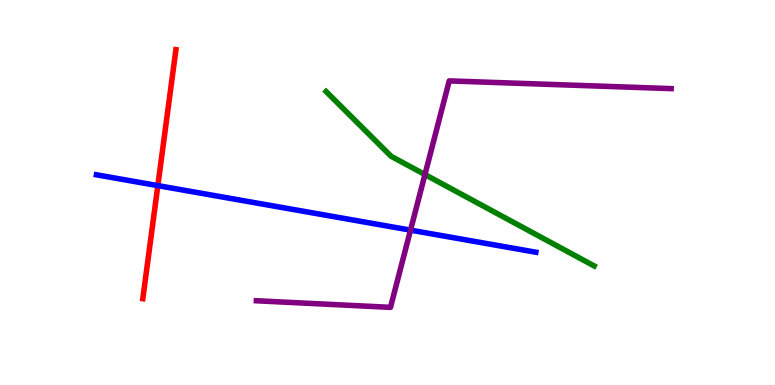[{'lines': ['blue', 'red'], 'intersections': [{'x': 2.04, 'y': 5.18}]}, {'lines': ['green', 'red'], 'intersections': []}, {'lines': ['purple', 'red'], 'intersections': []}, {'lines': ['blue', 'green'], 'intersections': []}, {'lines': ['blue', 'purple'], 'intersections': [{'x': 5.3, 'y': 4.02}]}, {'lines': ['green', 'purple'], 'intersections': [{'x': 5.48, 'y': 5.47}]}]